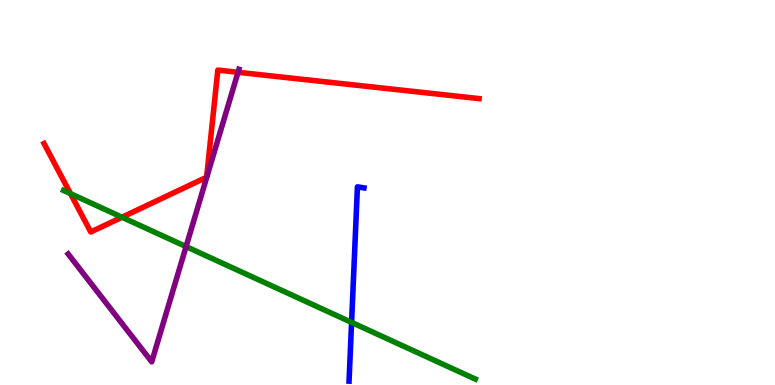[{'lines': ['blue', 'red'], 'intersections': []}, {'lines': ['green', 'red'], 'intersections': [{'x': 0.91, 'y': 4.97}, {'x': 1.57, 'y': 4.36}]}, {'lines': ['purple', 'red'], 'intersections': [{'x': 3.07, 'y': 8.12}]}, {'lines': ['blue', 'green'], 'intersections': [{'x': 4.54, 'y': 1.63}]}, {'lines': ['blue', 'purple'], 'intersections': []}, {'lines': ['green', 'purple'], 'intersections': [{'x': 2.4, 'y': 3.6}]}]